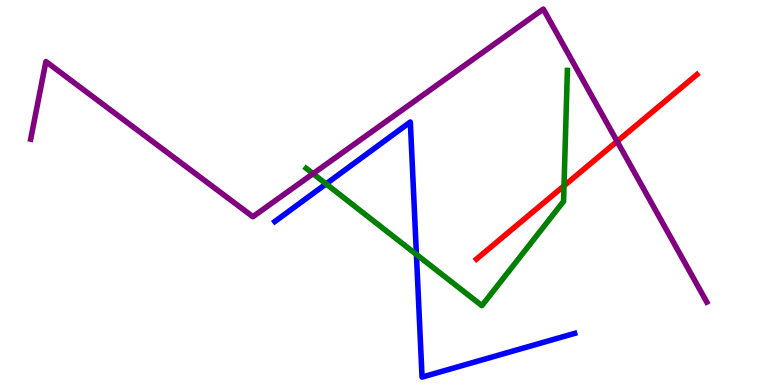[{'lines': ['blue', 'red'], 'intersections': []}, {'lines': ['green', 'red'], 'intersections': [{'x': 7.28, 'y': 5.17}]}, {'lines': ['purple', 'red'], 'intersections': [{'x': 7.96, 'y': 6.33}]}, {'lines': ['blue', 'green'], 'intersections': [{'x': 4.21, 'y': 5.22}, {'x': 5.37, 'y': 3.39}]}, {'lines': ['blue', 'purple'], 'intersections': []}, {'lines': ['green', 'purple'], 'intersections': [{'x': 4.04, 'y': 5.49}]}]